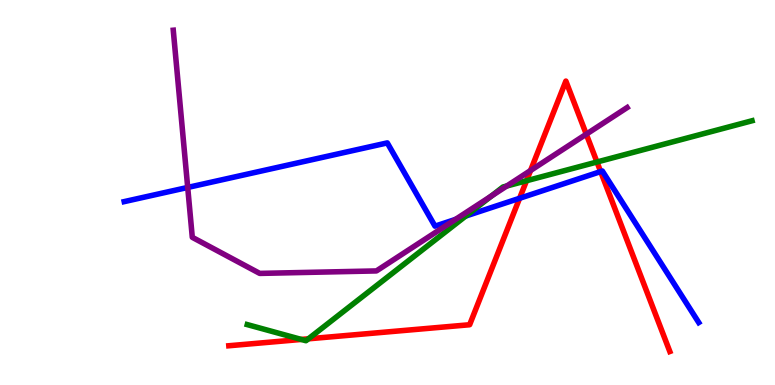[{'lines': ['blue', 'red'], 'intersections': [{'x': 6.7, 'y': 4.85}, {'x': 7.75, 'y': 5.54}]}, {'lines': ['green', 'red'], 'intersections': [{'x': 3.89, 'y': 1.18}, {'x': 3.98, 'y': 1.2}, {'x': 6.79, 'y': 5.31}, {'x': 7.7, 'y': 5.79}]}, {'lines': ['purple', 'red'], 'intersections': [{'x': 6.85, 'y': 5.57}, {'x': 7.56, 'y': 6.51}]}, {'lines': ['blue', 'green'], 'intersections': [{'x': 6.01, 'y': 4.39}]}, {'lines': ['blue', 'purple'], 'intersections': [{'x': 2.42, 'y': 5.13}, {'x': 5.88, 'y': 4.3}]}, {'lines': ['green', 'purple'], 'intersections': [{'x': 6.34, 'y': 4.91}, {'x': 6.54, 'y': 5.17}]}]